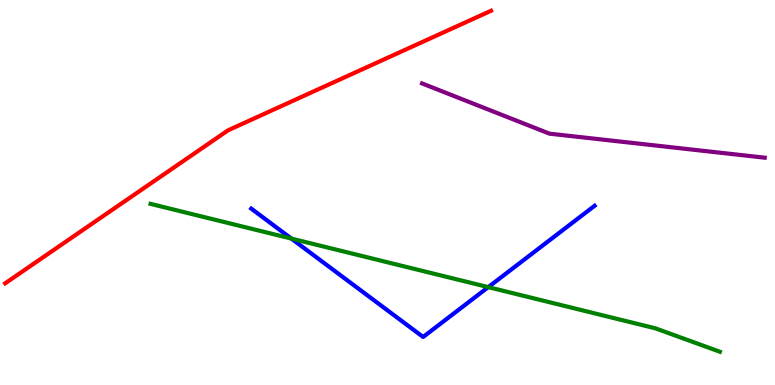[{'lines': ['blue', 'red'], 'intersections': []}, {'lines': ['green', 'red'], 'intersections': []}, {'lines': ['purple', 'red'], 'intersections': []}, {'lines': ['blue', 'green'], 'intersections': [{'x': 3.76, 'y': 3.8}, {'x': 6.3, 'y': 2.54}]}, {'lines': ['blue', 'purple'], 'intersections': []}, {'lines': ['green', 'purple'], 'intersections': []}]